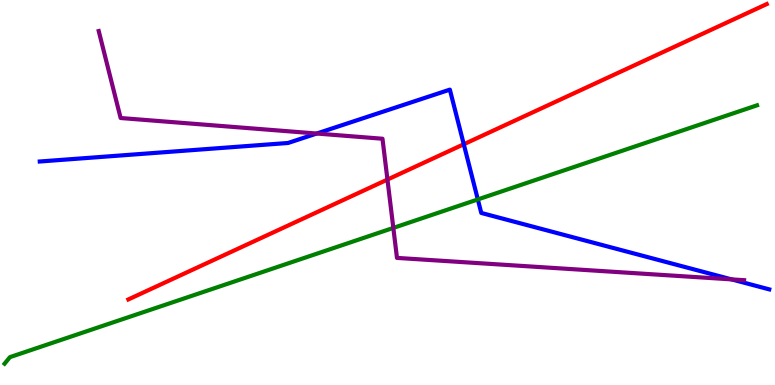[{'lines': ['blue', 'red'], 'intersections': [{'x': 5.98, 'y': 6.25}]}, {'lines': ['green', 'red'], 'intersections': []}, {'lines': ['purple', 'red'], 'intersections': [{'x': 5.0, 'y': 5.34}]}, {'lines': ['blue', 'green'], 'intersections': [{'x': 6.17, 'y': 4.82}]}, {'lines': ['blue', 'purple'], 'intersections': [{'x': 4.09, 'y': 6.53}, {'x': 9.44, 'y': 2.74}]}, {'lines': ['green', 'purple'], 'intersections': [{'x': 5.08, 'y': 4.08}]}]